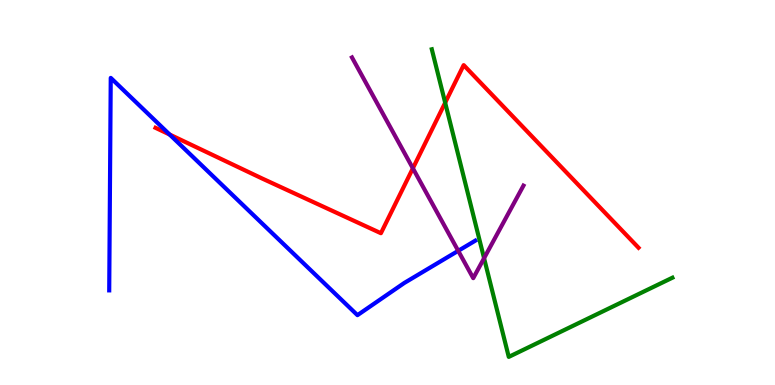[{'lines': ['blue', 'red'], 'intersections': [{'x': 2.19, 'y': 6.51}]}, {'lines': ['green', 'red'], 'intersections': [{'x': 5.74, 'y': 7.33}]}, {'lines': ['purple', 'red'], 'intersections': [{'x': 5.33, 'y': 5.63}]}, {'lines': ['blue', 'green'], 'intersections': []}, {'lines': ['blue', 'purple'], 'intersections': [{'x': 5.91, 'y': 3.48}]}, {'lines': ['green', 'purple'], 'intersections': [{'x': 6.25, 'y': 3.29}]}]